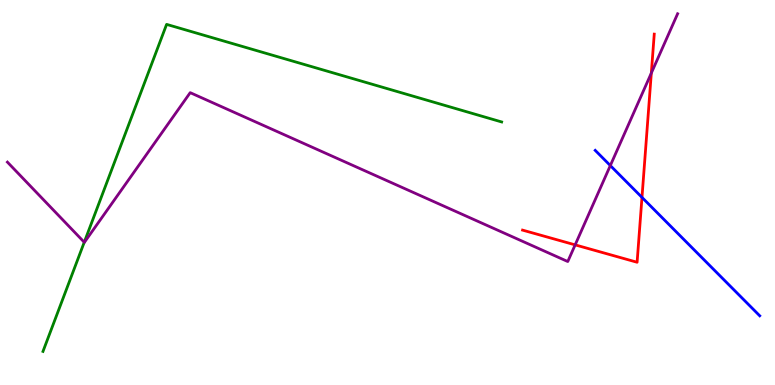[{'lines': ['blue', 'red'], 'intersections': [{'x': 8.28, 'y': 4.87}]}, {'lines': ['green', 'red'], 'intersections': []}, {'lines': ['purple', 'red'], 'intersections': [{'x': 7.42, 'y': 3.64}, {'x': 8.4, 'y': 8.1}]}, {'lines': ['blue', 'green'], 'intersections': []}, {'lines': ['blue', 'purple'], 'intersections': [{'x': 7.88, 'y': 5.7}]}, {'lines': ['green', 'purple'], 'intersections': [{'x': 1.09, 'y': 3.71}]}]